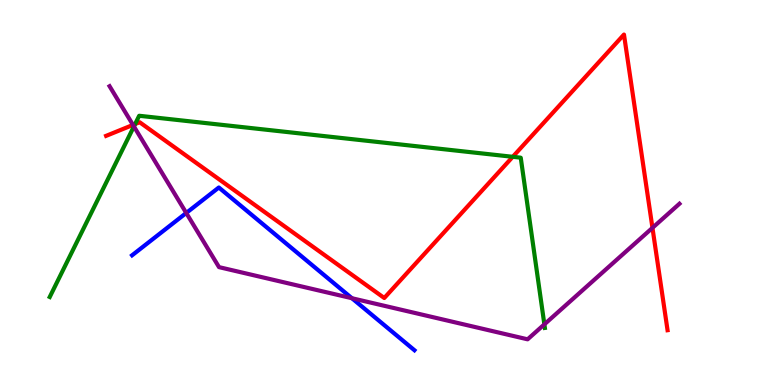[{'lines': ['blue', 'red'], 'intersections': []}, {'lines': ['green', 'red'], 'intersections': [{'x': 1.74, 'y': 6.78}, {'x': 6.62, 'y': 5.93}]}, {'lines': ['purple', 'red'], 'intersections': [{'x': 1.72, 'y': 6.76}, {'x': 8.42, 'y': 4.08}]}, {'lines': ['blue', 'green'], 'intersections': []}, {'lines': ['blue', 'purple'], 'intersections': [{'x': 2.4, 'y': 4.47}, {'x': 4.54, 'y': 2.25}]}, {'lines': ['green', 'purple'], 'intersections': [{'x': 1.73, 'y': 6.72}, {'x': 7.02, 'y': 1.58}]}]